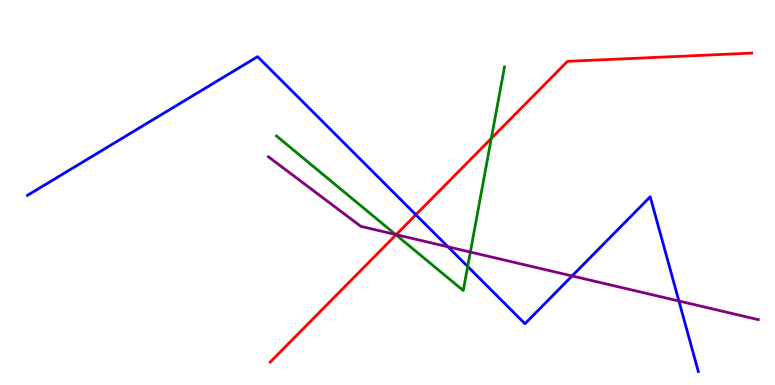[{'lines': ['blue', 'red'], 'intersections': [{'x': 5.37, 'y': 4.42}]}, {'lines': ['green', 'red'], 'intersections': [{'x': 5.11, 'y': 3.9}, {'x': 6.34, 'y': 6.4}]}, {'lines': ['purple', 'red'], 'intersections': [{'x': 5.11, 'y': 3.91}]}, {'lines': ['blue', 'green'], 'intersections': [{'x': 6.03, 'y': 3.08}]}, {'lines': ['blue', 'purple'], 'intersections': [{'x': 5.78, 'y': 3.59}, {'x': 7.38, 'y': 2.83}, {'x': 8.76, 'y': 2.18}]}, {'lines': ['green', 'purple'], 'intersections': [{'x': 5.1, 'y': 3.91}, {'x': 6.07, 'y': 3.45}]}]